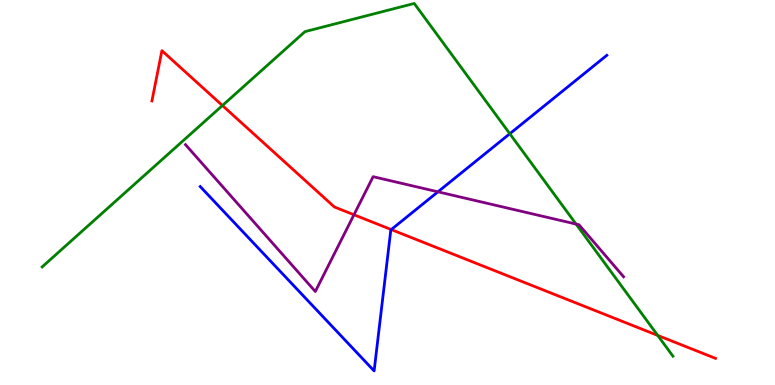[{'lines': ['blue', 'red'], 'intersections': [{'x': 5.05, 'y': 4.04}]}, {'lines': ['green', 'red'], 'intersections': [{'x': 2.87, 'y': 7.26}, {'x': 8.49, 'y': 1.29}]}, {'lines': ['purple', 'red'], 'intersections': [{'x': 4.57, 'y': 4.42}]}, {'lines': ['blue', 'green'], 'intersections': [{'x': 6.58, 'y': 6.53}]}, {'lines': ['blue', 'purple'], 'intersections': [{'x': 5.65, 'y': 5.02}]}, {'lines': ['green', 'purple'], 'intersections': [{'x': 7.43, 'y': 4.18}]}]